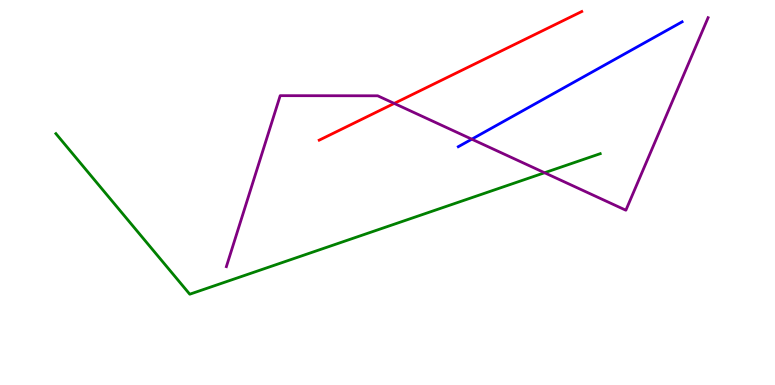[{'lines': ['blue', 'red'], 'intersections': []}, {'lines': ['green', 'red'], 'intersections': []}, {'lines': ['purple', 'red'], 'intersections': [{'x': 5.09, 'y': 7.31}]}, {'lines': ['blue', 'green'], 'intersections': []}, {'lines': ['blue', 'purple'], 'intersections': [{'x': 6.09, 'y': 6.38}]}, {'lines': ['green', 'purple'], 'intersections': [{'x': 7.03, 'y': 5.51}]}]